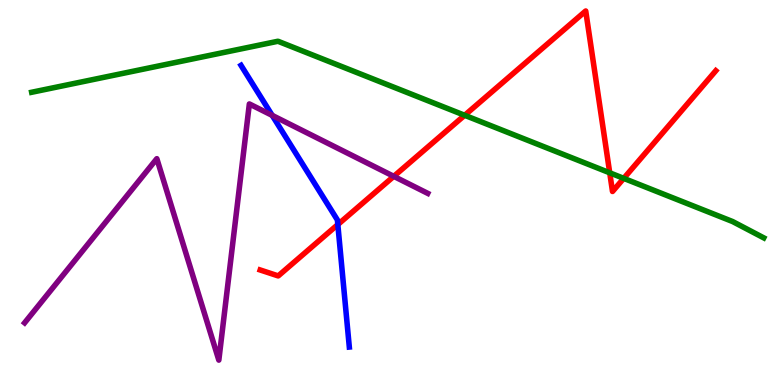[{'lines': ['blue', 'red'], 'intersections': [{'x': 4.36, 'y': 4.17}]}, {'lines': ['green', 'red'], 'intersections': [{'x': 6.0, 'y': 7.01}, {'x': 7.87, 'y': 5.51}, {'x': 8.05, 'y': 5.37}]}, {'lines': ['purple', 'red'], 'intersections': [{'x': 5.08, 'y': 5.42}]}, {'lines': ['blue', 'green'], 'intersections': []}, {'lines': ['blue', 'purple'], 'intersections': [{'x': 3.51, 'y': 7.0}]}, {'lines': ['green', 'purple'], 'intersections': []}]